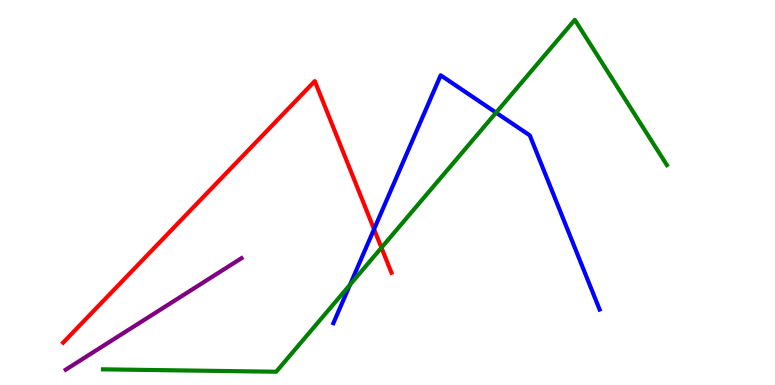[{'lines': ['blue', 'red'], 'intersections': [{'x': 4.83, 'y': 4.05}]}, {'lines': ['green', 'red'], 'intersections': [{'x': 4.92, 'y': 3.57}]}, {'lines': ['purple', 'red'], 'intersections': []}, {'lines': ['blue', 'green'], 'intersections': [{'x': 4.52, 'y': 2.6}, {'x': 6.4, 'y': 7.07}]}, {'lines': ['blue', 'purple'], 'intersections': []}, {'lines': ['green', 'purple'], 'intersections': []}]